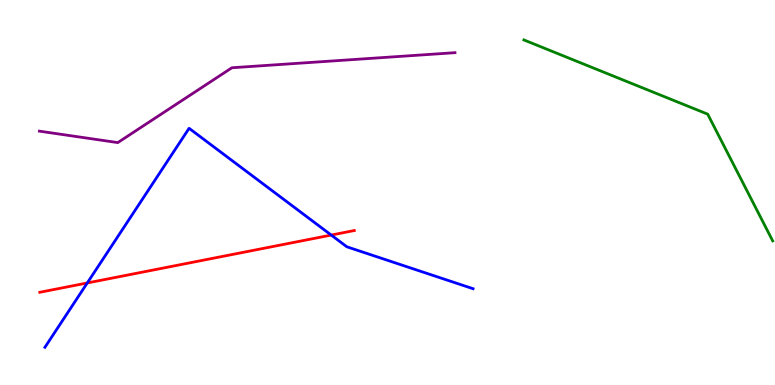[{'lines': ['blue', 'red'], 'intersections': [{'x': 1.13, 'y': 2.65}, {'x': 4.27, 'y': 3.89}]}, {'lines': ['green', 'red'], 'intersections': []}, {'lines': ['purple', 'red'], 'intersections': []}, {'lines': ['blue', 'green'], 'intersections': []}, {'lines': ['blue', 'purple'], 'intersections': []}, {'lines': ['green', 'purple'], 'intersections': []}]